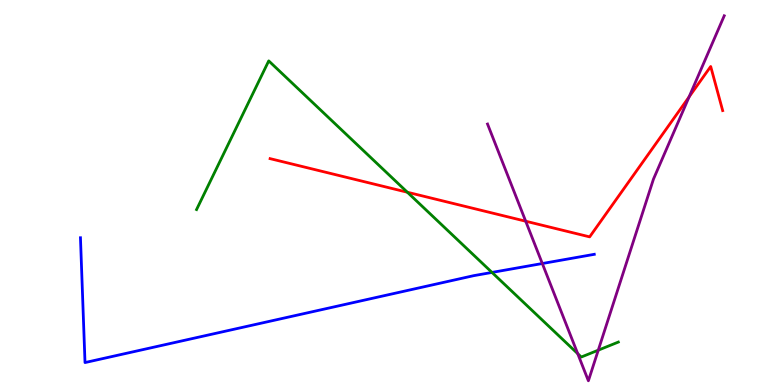[{'lines': ['blue', 'red'], 'intersections': []}, {'lines': ['green', 'red'], 'intersections': [{'x': 5.26, 'y': 5.01}]}, {'lines': ['purple', 'red'], 'intersections': [{'x': 6.78, 'y': 4.25}, {'x': 8.89, 'y': 7.48}]}, {'lines': ['blue', 'green'], 'intersections': [{'x': 6.35, 'y': 2.92}]}, {'lines': ['blue', 'purple'], 'intersections': [{'x': 7.0, 'y': 3.16}]}, {'lines': ['green', 'purple'], 'intersections': [{'x': 7.45, 'y': 0.814}, {'x': 7.72, 'y': 0.905}]}]